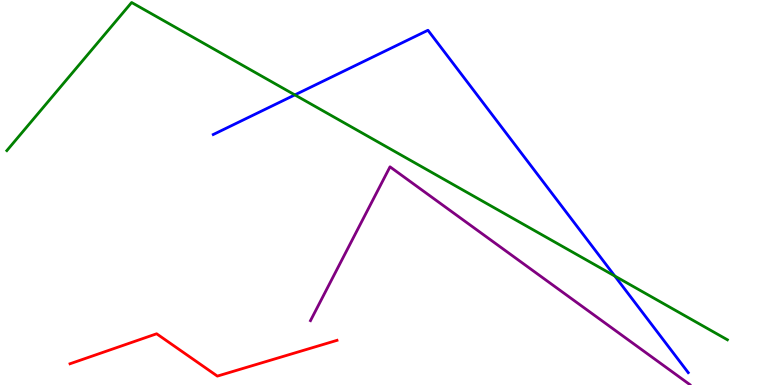[{'lines': ['blue', 'red'], 'intersections': []}, {'lines': ['green', 'red'], 'intersections': []}, {'lines': ['purple', 'red'], 'intersections': []}, {'lines': ['blue', 'green'], 'intersections': [{'x': 3.8, 'y': 7.54}, {'x': 7.93, 'y': 2.83}]}, {'lines': ['blue', 'purple'], 'intersections': []}, {'lines': ['green', 'purple'], 'intersections': []}]